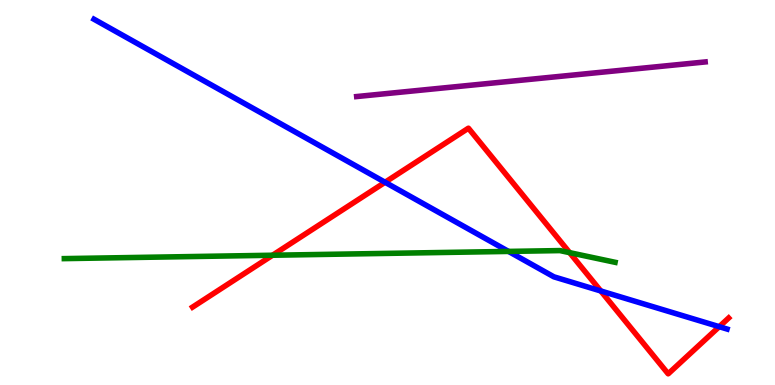[{'lines': ['blue', 'red'], 'intersections': [{'x': 4.97, 'y': 5.27}, {'x': 7.75, 'y': 2.44}, {'x': 9.28, 'y': 1.51}]}, {'lines': ['green', 'red'], 'intersections': [{'x': 3.52, 'y': 3.37}, {'x': 7.35, 'y': 3.44}]}, {'lines': ['purple', 'red'], 'intersections': []}, {'lines': ['blue', 'green'], 'intersections': [{'x': 6.56, 'y': 3.47}]}, {'lines': ['blue', 'purple'], 'intersections': []}, {'lines': ['green', 'purple'], 'intersections': []}]